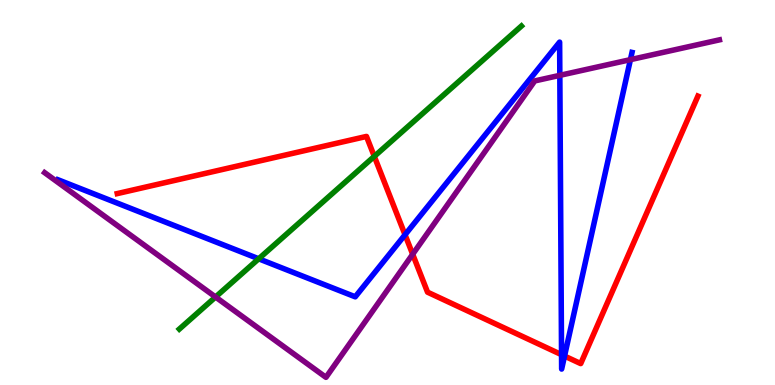[{'lines': ['blue', 'red'], 'intersections': [{'x': 5.23, 'y': 3.9}, {'x': 7.25, 'y': 0.788}, {'x': 7.28, 'y': 0.752}]}, {'lines': ['green', 'red'], 'intersections': [{'x': 4.83, 'y': 5.94}]}, {'lines': ['purple', 'red'], 'intersections': [{'x': 5.32, 'y': 3.4}]}, {'lines': ['blue', 'green'], 'intersections': [{'x': 3.34, 'y': 3.28}]}, {'lines': ['blue', 'purple'], 'intersections': [{'x': 7.22, 'y': 8.04}, {'x': 8.13, 'y': 8.45}]}, {'lines': ['green', 'purple'], 'intersections': [{'x': 2.78, 'y': 2.29}]}]